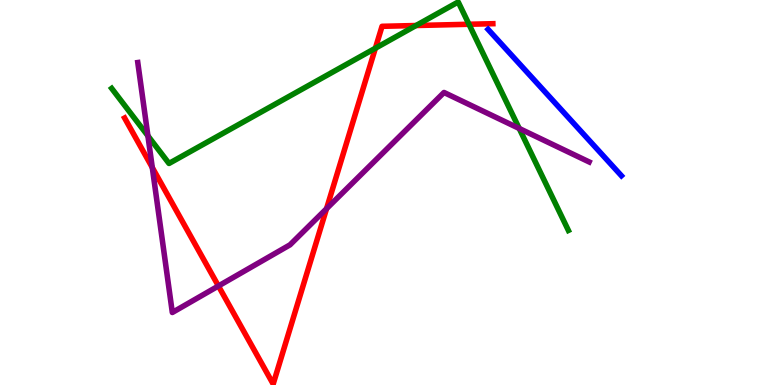[{'lines': ['blue', 'red'], 'intersections': []}, {'lines': ['green', 'red'], 'intersections': [{'x': 4.84, 'y': 8.75}, {'x': 5.37, 'y': 9.34}, {'x': 6.05, 'y': 9.37}]}, {'lines': ['purple', 'red'], 'intersections': [{'x': 1.97, 'y': 5.65}, {'x': 2.82, 'y': 2.57}, {'x': 4.21, 'y': 4.58}]}, {'lines': ['blue', 'green'], 'intersections': []}, {'lines': ['blue', 'purple'], 'intersections': []}, {'lines': ['green', 'purple'], 'intersections': [{'x': 1.91, 'y': 6.47}, {'x': 6.7, 'y': 6.66}]}]